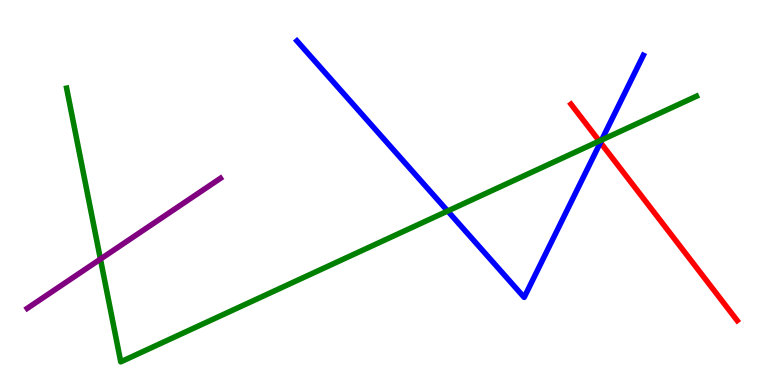[{'lines': ['blue', 'red'], 'intersections': [{'x': 7.75, 'y': 6.3}]}, {'lines': ['green', 'red'], 'intersections': [{'x': 7.73, 'y': 6.34}]}, {'lines': ['purple', 'red'], 'intersections': []}, {'lines': ['blue', 'green'], 'intersections': [{'x': 5.78, 'y': 4.52}, {'x': 7.76, 'y': 6.36}]}, {'lines': ['blue', 'purple'], 'intersections': []}, {'lines': ['green', 'purple'], 'intersections': [{'x': 1.3, 'y': 3.27}]}]